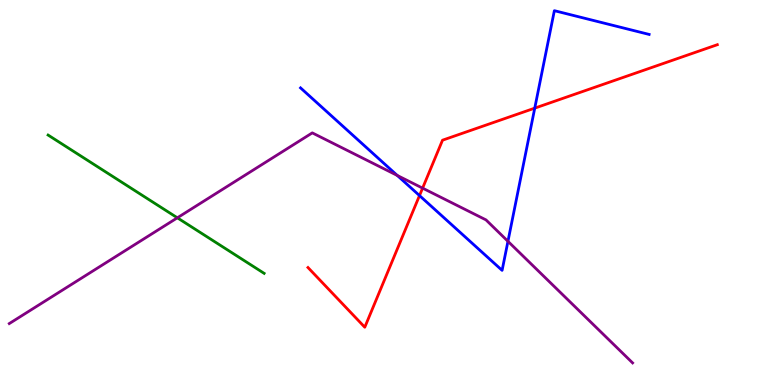[{'lines': ['blue', 'red'], 'intersections': [{'x': 5.41, 'y': 4.92}, {'x': 6.9, 'y': 7.19}]}, {'lines': ['green', 'red'], 'intersections': []}, {'lines': ['purple', 'red'], 'intersections': [{'x': 5.45, 'y': 5.11}]}, {'lines': ['blue', 'green'], 'intersections': []}, {'lines': ['blue', 'purple'], 'intersections': [{'x': 5.13, 'y': 5.44}, {'x': 6.55, 'y': 3.73}]}, {'lines': ['green', 'purple'], 'intersections': [{'x': 2.29, 'y': 4.34}]}]